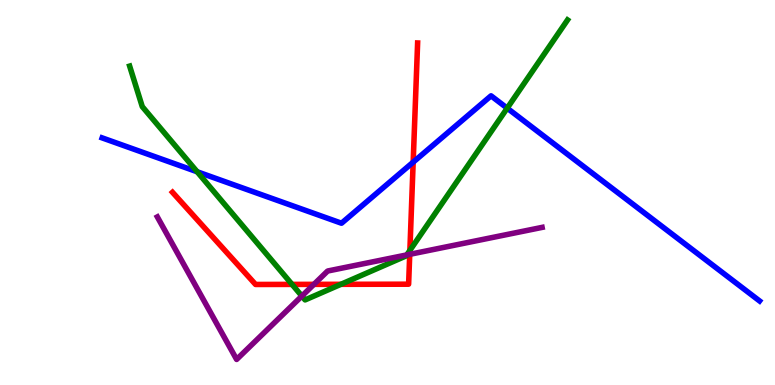[{'lines': ['blue', 'red'], 'intersections': [{'x': 5.33, 'y': 5.79}]}, {'lines': ['green', 'red'], 'intersections': [{'x': 3.77, 'y': 2.61}, {'x': 4.4, 'y': 2.62}, {'x': 5.29, 'y': 3.5}]}, {'lines': ['purple', 'red'], 'intersections': [{'x': 4.05, 'y': 2.61}, {'x': 5.29, 'y': 3.39}]}, {'lines': ['blue', 'green'], 'intersections': [{'x': 2.54, 'y': 5.54}, {'x': 6.54, 'y': 7.19}]}, {'lines': ['blue', 'purple'], 'intersections': []}, {'lines': ['green', 'purple'], 'intersections': [{'x': 3.9, 'y': 2.31}, {'x': 5.25, 'y': 3.38}]}]